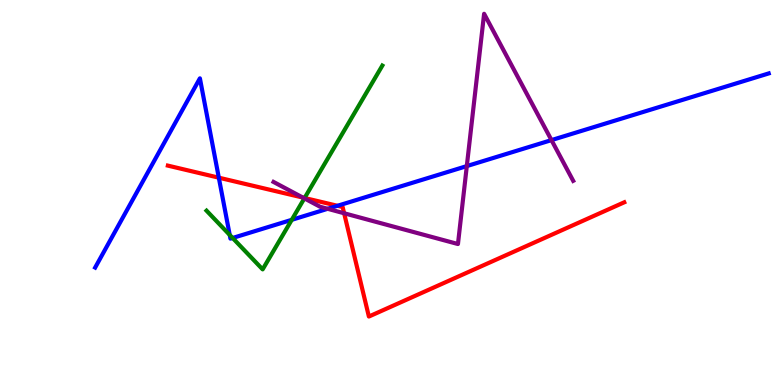[{'lines': ['blue', 'red'], 'intersections': [{'x': 2.82, 'y': 5.38}, {'x': 4.35, 'y': 4.65}]}, {'lines': ['green', 'red'], 'intersections': [{'x': 3.93, 'y': 4.86}]}, {'lines': ['purple', 'red'], 'intersections': [{'x': 3.91, 'y': 4.87}, {'x': 4.44, 'y': 4.46}]}, {'lines': ['blue', 'green'], 'intersections': [{'x': 2.96, 'y': 3.9}, {'x': 3.0, 'y': 3.82}, {'x': 3.76, 'y': 4.29}]}, {'lines': ['blue', 'purple'], 'intersections': [{'x': 4.23, 'y': 4.58}, {'x': 6.02, 'y': 5.69}, {'x': 7.12, 'y': 6.36}]}, {'lines': ['green', 'purple'], 'intersections': [{'x': 3.93, 'y': 4.85}]}]